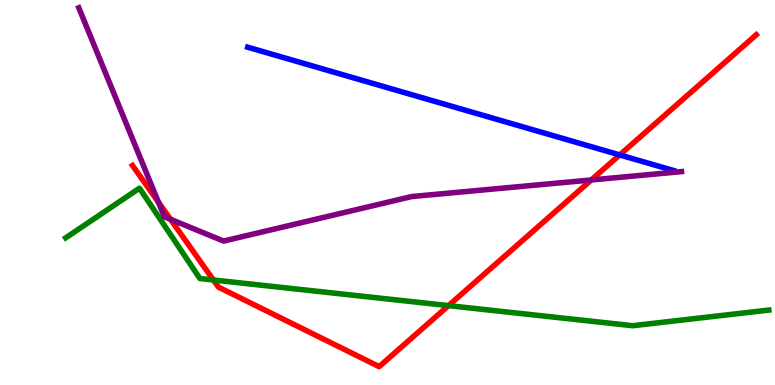[{'lines': ['blue', 'red'], 'intersections': [{'x': 8.0, 'y': 5.98}]}, {'lines': ['green', 'red'], 'intersections': [{'x': 2.75, 'y': 2.73}, {'x': 5.79, 'y': 2.06}]}, {'lines': ['purple', 'red'], 'intersections': [{'x': 2.04, 'y': 4.75}, {'x': 2.2, 'y': 4.3}, {'x': 7.63, 'y': 5.33}]}, {'lines': ['blue', 'green'], 'intersections': []}, {'lines': ['blue', 'purple'], 'intersections': []}, {'lines': ['green', 'purple'], 'intersections': []}]